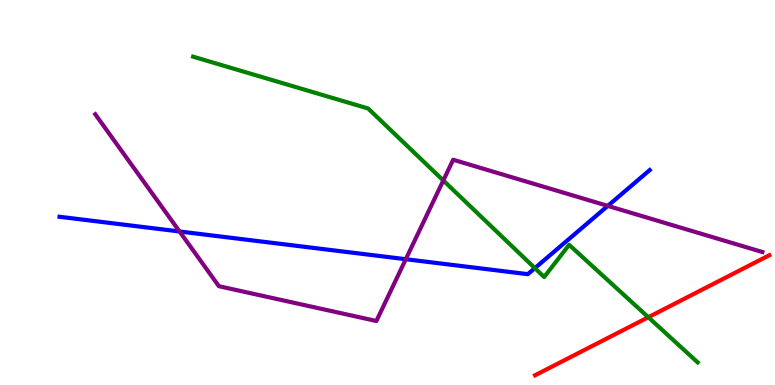[{'lines': ['blue', 'red'], 'intersections': []}, {'lines': ['green', 'red'], 'intersections': [{'x': 8.37, 'y': 1.76}]}, {'lines': ['purple', 'red'], 'intersections': []}, {'lines': ['blue', 'green'], 'intersections': [{'x': 6.9, 'y': 3.04}]}, {'lines': ['blue', 'purple'], 'intersections': [{'x': 2.32, 'y': 3.99}, {'x': 5.24, 'y': 3.27}, {'x': 7.84, 'y': 4.65}]}, {'lines': ['green', 'purple'], 'intersections': [{'x': 5.72, 'y': 5.31}]}]